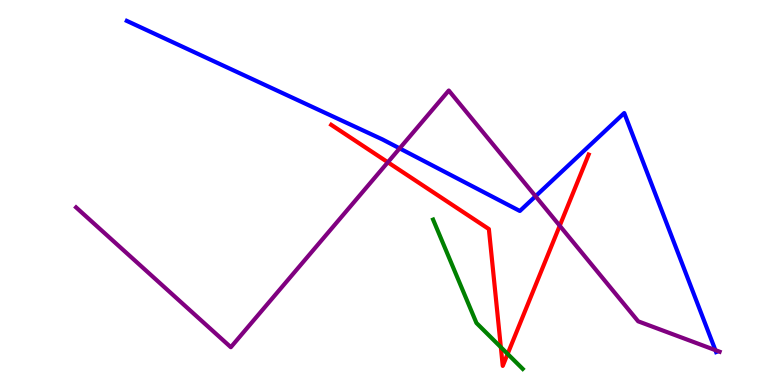[{'lines': ['blue', 'red'], 'intersections': []}, {'lines': ['green', 'red'], 'intersections': [{'x': 6.46, 'y': 0.982}, {'x': 6.55, 'y': 0.807}]}, {'lines': ['purple', 'red'], 'intersections': [{'x': 5.0, 'y': 5.79}, {'x': 7.22, 'y': 4.14}]}, {'lines': ['blue', 'green'], 'intersections': []}, {'lines': ['blue', 'purple'], 'intersections': [{'x': 5.16, 'y': 6.15}, {'x': 6.91, 'y': 4.9}, {'x': 9.23, 'y': 0.906}]}, {'lines': ['green', 'purple'], 'intersections': []}]